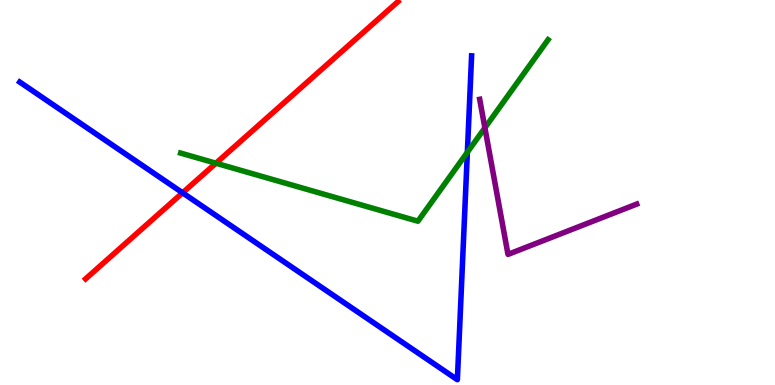[{'lines': ['blue', 'red'], 'intersections': [{'x': 2.36, 'y': 4.99}]}, {'lines': ['green', 'red'], 'intersections': [{'x': 2.79, 'y': 5.76}]}, {'lines': ['purple', 'red'], 'intersections': []}, {'lines': ['blue', 'green'], 'intersections': [{'x': 6.03, 'y': 6.05}]}, {'lines': ['blue', 'purple'], 'intersections': []}, {'lines': ['green', 'purple'], 'intersections': [{'x': 6.26, 'y': 6.68}]}]